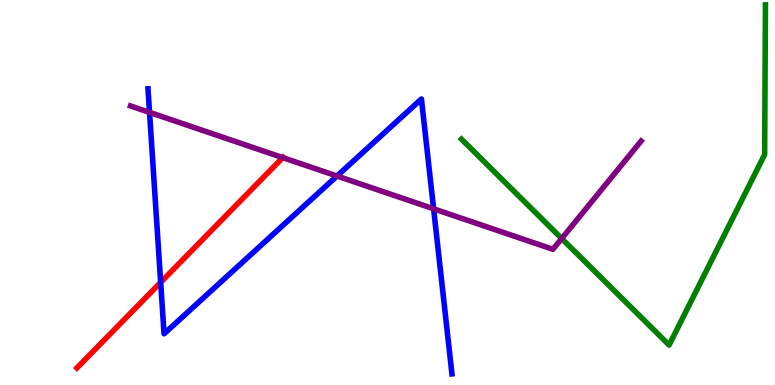[{'lines': ['blue', 'red'], 'intersections': [{'x': 2.07, 'y': 2.67}]}, {'lines': ['green', 'red'], 'intersections': []}, {'lines': ['purple', 'red'], 'intersections': [{'x': 3.65, 'y': 5.91}]}, {'lines': ['blue', 'green'], 'intersections': []}, {'lines': ['blue', 'purple'], 'intersections': [{'x': 1.93, 'y': 7.08}, {'x': 4.35, 'y': 5.43}, {'x': 5.6, 'y': 4.58}]}, {'lines': ['green', 'purple'], 'intersections': [{'x': 7.25, 'y': 3.8}]}]